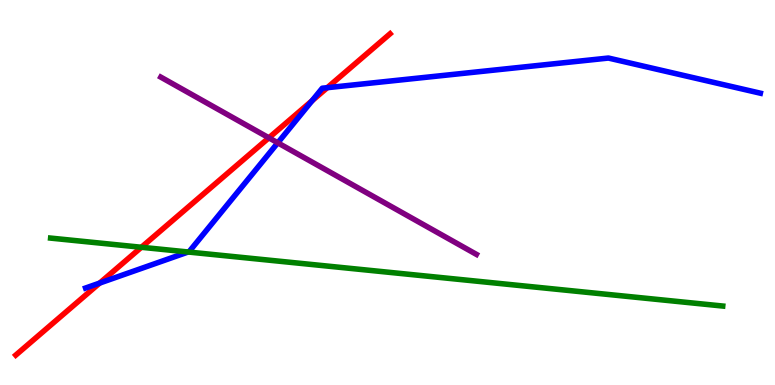[{'lines': ['blue', 'red'], 'intersections': [{'x': 1.29, 'y': 2.65}, {'x': 4.03, 'y': 7.38}, {'x': 4.22, 'y': 7.72}]}, {'lines': ['green', 'red'], 'intersections': [{'x': 1.82, 'y': 3.58}]}, {'lines': ['purple', 'red'], 'intersections': [{'x': 3.47, 'y': 6.42}]}, {'lines': ['blue', 'green'], 'intersections': [{'x': 2.43, 'y': 3.45}]}, {'lines': ['blue', 'purple'], 'intersections': [{'x': 3.58, 'y': 6.29}]}, {'lines': ['green', 'purple'], 'intersections': []}]